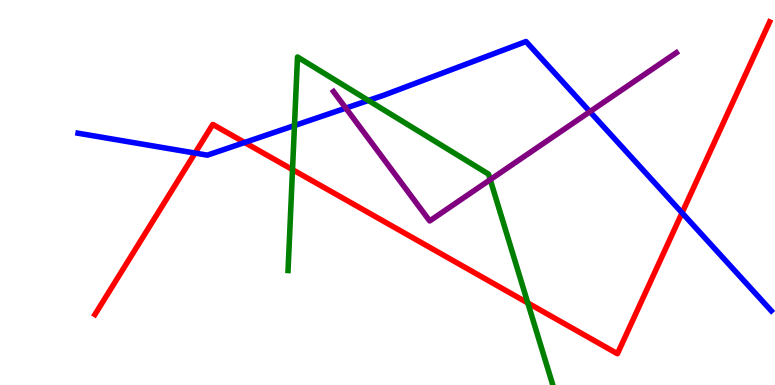[{'lines': ['blue', 'red'], 'intersections': [{'x': 2.52, 'y': 6.02}, {'x': 3.16, 'y': 6.3}, {'x': 8.8, 'y': 4.47}]}, {'lines': ['green', 'red'], 'intersections': [{'x': 3.77, 'y': 5.59}, {'x': 6.81, 'y': 2.13}]}, {'lines': ['purple', 'red'], 'intersections': []}, {'lines': ['blue', 'green'], 'intersections': [{'x': 3.8, 'y': 6.74}, {'x': 4.75, 'y': 7.39}]}, {'lines': ['blue', 'purple'], 'intersections': [{'x': 4.46, 'y': 7.19}, {'x': 7.61, 'y': 7.1}]}, {'lines': ['green', 'purple'], 'intersections': [{'x': 6.33, 'y': 5.33}]}]